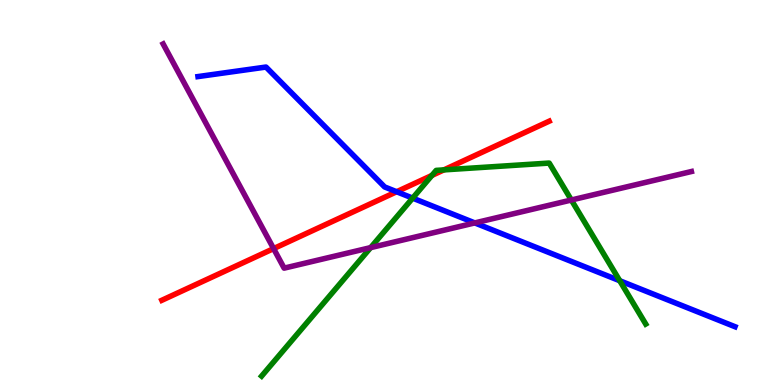[{'lines': ['blue', 'red'], 'intersections': [{'x': 5.12, 'y': 5.02}]}, {'lines': ['green', 'red'], 'intersections': [{'x': 5.57, 'y': 5.44}, {'x': 5.73, 'y': 5.59}]}, {'lines': ['purple', 'red'], 'intersections': [{'x': 3.53, 'y': 3.54}]}, {'lines': ['blue', 'green'], 'intersections': [{'x': 5.32, 'y': 4.85}, {'x': 8.0, 'y': 2.71}]}, {'lines': ['blue', 'purple'], 'intersections': [{'x': 6.13, 'y': 4.21}]}, {'lines': ['green', 'purple'], 'intersections': [{'x': 4.78, 'y': 3.57}, {'x': 7.37, 'y': 4.81}]}]